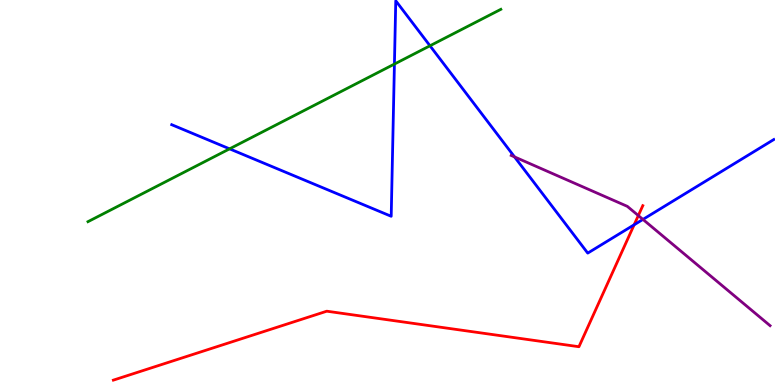[{'lines': ['blue', 'red'], 'intersections': [{'x': 8.18, 'y': 4.16}]}, {'lines': ['green', 'red'], 'intersections': []}, {'lines': ['purple', 'red'], 'intersections': [{'x': 8.24, 'y': 4.4}]}, {'lines': ['blue', 'green'], 'intersections': [{'x': 2.96, 'y': 6.13}, {'x': 5.09, 'y': 8.34}, {'x': 5.55, 'y': 8.81}]}, {'lines': ['blue', 'purple'], 'intersections': [{'x': 6.64, 'y': 5.92}, {'x': 8.3, 'y': 4.3}]}, {'lines': ['green', 'purple'], 'intersections': []}]